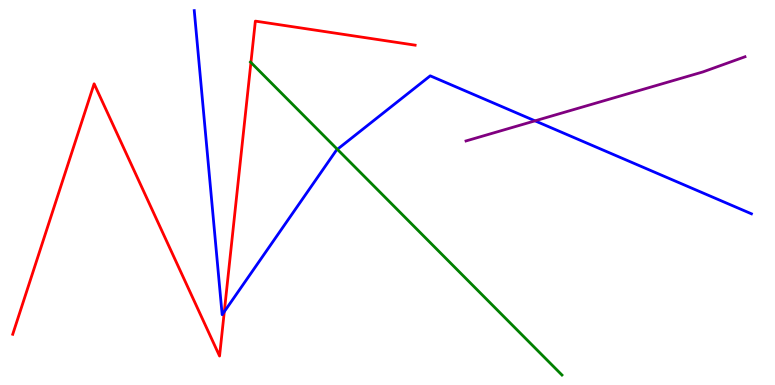[{'lines': ['blue', 'red'], 'intersections': [{'x': 2.89, 'y': 1.9}]}, {'lines': ['green', 'red'], 'intersections': [{'x': 3.24, 'y': 8.38}]}, {'lines': ['purple', 'red'], 'intersections': []}, {'lines': ['blue', 'green'], 'intersections': [{'x': 4.35, 'y': 6.12}]}, {'lines': ['blue', 'purple'], 'intersections': [{'x': 6.9, 'y': 6.86}]}, {'lines': ['green', 'purple'], 'intersections': []}]